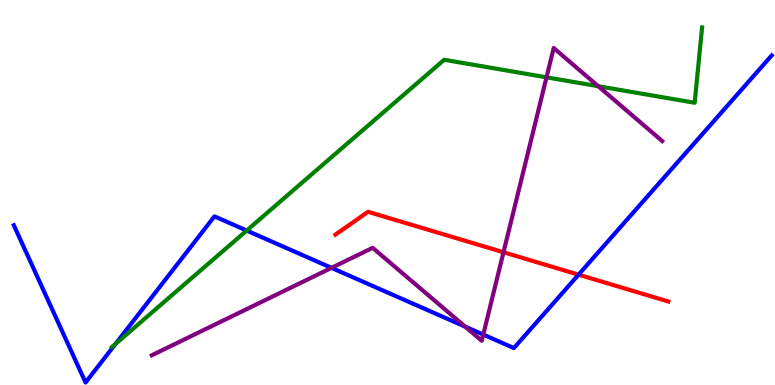[{'lines': ['blue', 'red'], 'intersections': [{'x': 7.47, 'y': 2.87}]}, {'lines': ['green', 'red'], 'intersections': []}, {'lines': ['purple', 'red'], 'intersections': [{'x': 6.5, 'y': 3.45}]}, {'lines': ['blue', 'green'], 'intersections': [{'x': 1.49, 'y': 1.06}, {'x': 3.18, 'y': 4.01}]}, {'lines': ['blue', 'purple'], 'intersections': [{'x': 4.28, 'y': 3.04}, {'x': 6.0, 'y': 1.52}, {'x': 6.24, 'y': 1.31}]}, {'lines': ['green', 'purple'], 'intersections': [{'x': 7.05, 'y': 7.99}, {'x': 7.72, 'y': 7.76}]}]